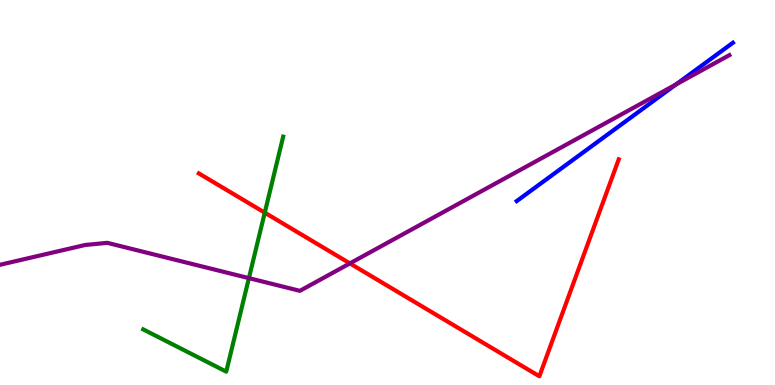[{'lines': ['blue', 'red'], 'intersections': []}, {'lines': ['green', 'red'], 'intersections': [{'x': 3.42, 'y': 4.48}]}, {'lines': ['purple', 'red'], 'intersections': [{'x': 4.51, 'y': 3.16}]}, {'lines': ['blue', 'green'], 'intersections': []}, {'lines': ['blue', 'purple'], 'intersections': [{'x': 8.72, 'y': 7.81}]}, {'lines': ['green', 'purple'], 'intersections': [{'x': 3.21, 'y': 2.78}]}]